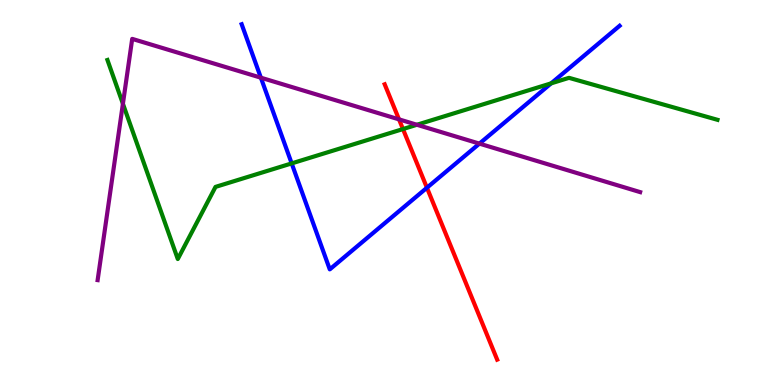[{'lines': ['blue', 'red'], 'intersections': [{'x': 5.51, 'y': 5.12}]}, {'lines': ['green', 'red'], 'intersections': [{'x': 5.2, 'y': 6.65}]}, {'lines': ['purple', 'red'], 'intersections': [{'x': 5.15, 'y': 6.9}]}, {'lines': ['blue', 'green'], 'intersections': [{'x': 3.76, 'y': 5.76}, {'x': 7.11, 'y': 7.84}]}, {'lines': ['blue', 'purple'], 'intersections': [{'x': 3.37, 'y': 7.98}, {'x': 6.19, 'y': 6.27}]}, {'lines': ['green', 'purple'], 'intersections': [{'x': 1.59, 'y': 7.31}, {'x': 5.38, 'y': 6.76}]}]